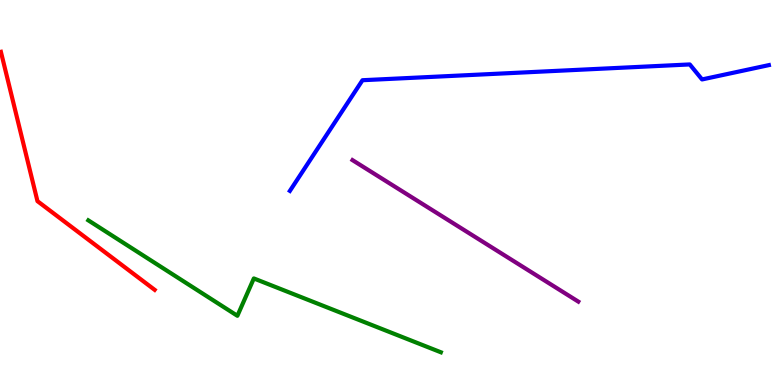[{'lines': ['blue', 'red'], 'intersections': []}, {'lines': ['green', 'red'], 'intersections': []}, {'lines': ['purple', 'red'], 'intersections': []}, {'lines': ['blue', 'green'], 'intersections': []}, {'lines': ['blue', 'purple'], 'intersections': []}, {'lines': ['green', 'purple'], 'intersections': []}]